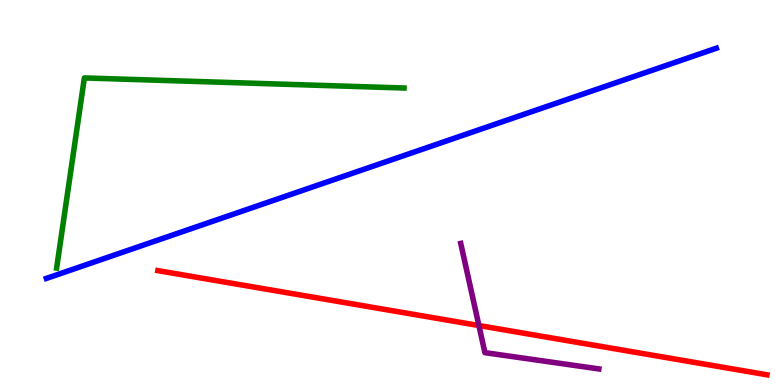[{'lines': ['blue', 'red'], 'intersections': []}, {'lines': ['green', 'red'], 'intersections': []}, {'lines': ['purple', 'red'], 'intersections': [{'x': 6.18, 'y': 1.54}]}, {'lines': ['blue', 'green'], 'intersections': []}, {'lines': ['blue', 'purple'], 'intersections': []}, {'lines': ['green', 'purple'], 'intersections': []}]